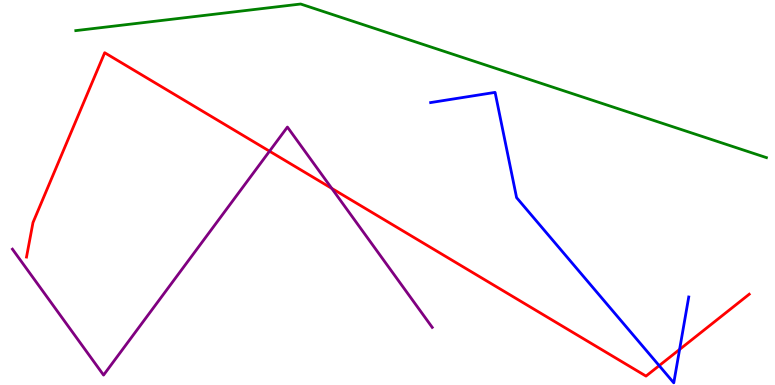[{'lines': ['blue', 'red'], 'intersections': [{'x': 8.51, 'y': 0.503}, {'x': 8.77, 'y': 0.923}]}, {'lines': ['green', 'red'], 'intersections': []}, {'lines': ['purple', 'red'], 'intersections': [{'x': 3.48, 'y': 6.07}, {'x': 4.28, 'y': 5.11}]}, {'lines': ['blue', 'green'], 'intersections': []}, {'lines': ['blue', 'purple'], 'intersections': []}, {'lines': ['green', 'purple'], 'intersections': []}]